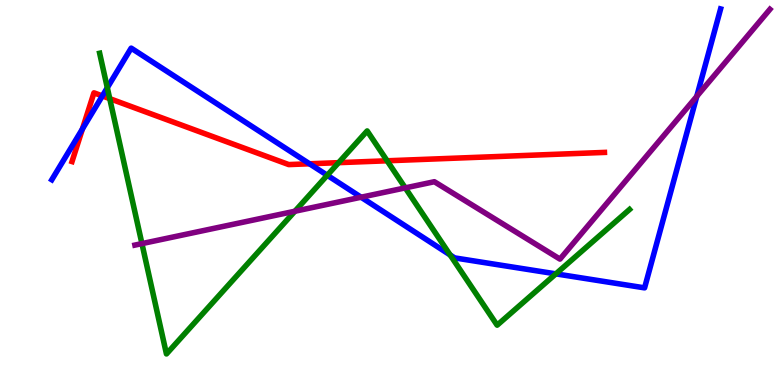[{'lines': ['blue', 'red'], 'intersections': [{'x': 1.06, 'y': 6.65}, {'x': 1.32, 'y': 7.51}, {'x': 3.99, 'y': 5.75}]}, {'lines': ['green', 'red'], 'intersections': [{'x': 1.42, 'y': 7.44}, {'x': 4.37, 'y': 5.78}, {'x': 5.0, 'y': 5.82}]}, {'lines': ['purple', 'red'], 'intersections': []}, {'lines': ['blue', 'green'], 'intersections': [{'x': 1.38, 'y': 7.72}, {'x': 4.22, 'y': 5.45}, {'x': 5.81, 'y': 3.38}, {'x': 7.17, 'y': 2.89}]}, {'lines': ['blue', 'purple'], 'intersections': [{'x': 4.66, 'y': 4.88}, {'x': 8.99, 'y': 7.5}]}, {'lines': ['green', 'purple'], 'intersections': [{'x': 1.83, 'y': 3.67}, {'x': 3.81, 'y': 4.51}, {'x': 5.23, 'y': 5.12}]}]